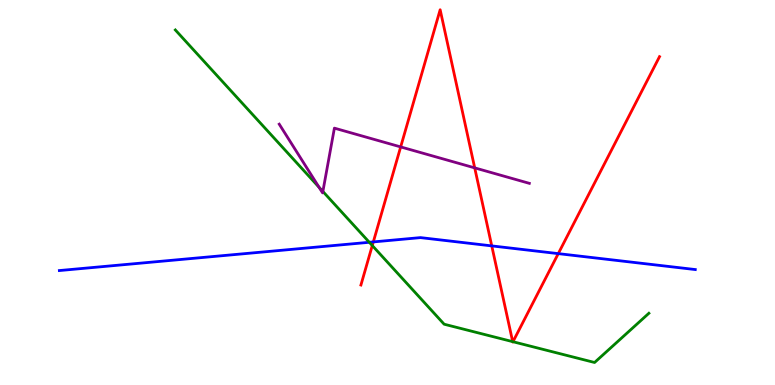[{'lines': ['blue', 'red'], 'intersections': [{'x': 4.82, 'y': 3.72}, {'x': 6.35, 'y': 3.61}, {'x': 7.2, 'y': 3.41}]}, {'lines': ['green', 'red'], 'intersections': [{'x': 4.8, 'y': 3.62}, {'x': 6.62, 'y': 1.13}, {'x': 6.62, 'y': 1.12}]}, {'lines': ['purple', 'red'], 'intersections': [{'x': 5.17, 'y': 6.18}, {'x': 6.13, 'y': 5.64}]}, {'lines': ['blue', 'green'], 'intersections': [{'x': 4.77, 'y': 3.71}]}, {'lines': ['blue', 'purple'], 'intersections': []}, {'lines': ['green', 'purple'], 'intersections': [{'x': 4.12, 'y': 5.13}, {'x': 4.17, 'y': 5.03}]}]